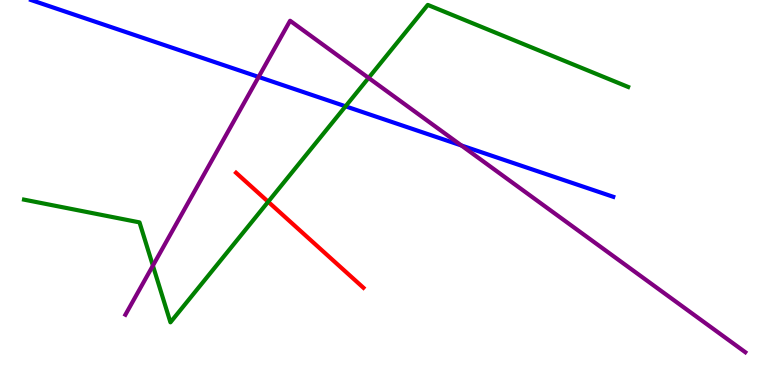[{'lines': ['blue', 'red'], 'intersections': []}, {'lines': ['green', 'red'], 'intersections': [{'x': 3.46, 'y': 4.76}]}, {'lines': ['purple', 'red'], 'intersections': []}, {'lines': ['blue', 'green'], 'intersections': [{'x': 4.46, 'y': 7.24}]}, {'lines': ['blue', 'purple'], 'intersections': [{'x': 3.34, 'y': 8.0}, {'x': 5.95, 'y': 6.22}]}, {'lines': ['green', 'purple'], 'intersections': [{'x': 1.97, 'y': 3.1}, {'x': 4.76, 'y': 7.98}]}]